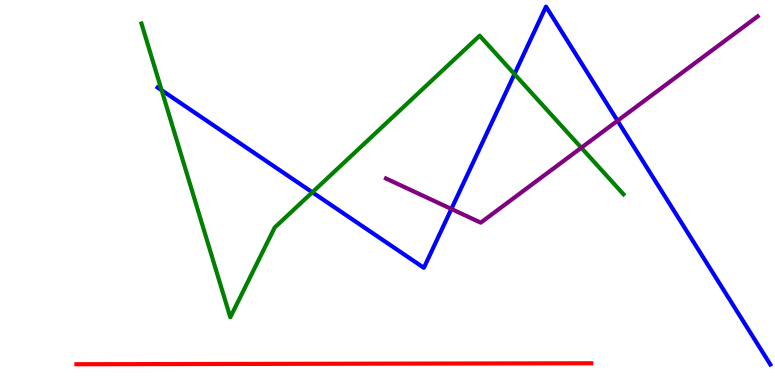[{'lines': ['blue', 'red'], 'intersections': []}, {'lines': ['green', 'red'], 'intersections': []}, {'lines': ['purple', 'red'], 'intersections': []}, {'lines': ['blue', 'green'], 'intersections': [{'x': 2.09, 'y': 7.66}, {'x': 4.03, 'y': 5.01}, {'x': 6.64, 'y': 8.08}]}, {'lines': ['blue', 'purple'], 'intersections': [{'x': 5.82, 'y': 4.57}, {'x': 7.97, 'y': 6.86}]}, {'lines': ['green', 'purple'], 'intersections': [{'x': 7.5, 'y': 6.16}]}]